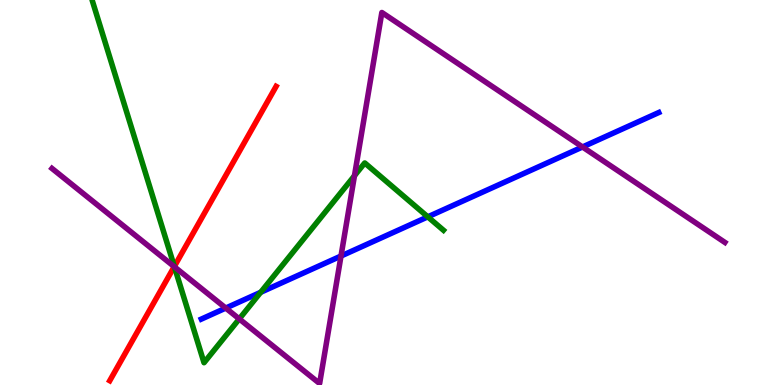[{'lines': ['blue', 'red'], 'intersections': []}, {'lines': ['green', 'red'], 'intersections': [{'x': 2.25, 'y': 3.08}]}, {'lines': ['purple', 'red'], 'intersections': [{'x': 2.25, 'y': 3.07}]}, {'lines': ['blue', 'green'], 'intersections': [{'x': 3.36, 'y': 2.41}, {'x': 5.52, 'y': 4.37}]}, {'lines': ['blue', 'purple'], 'intersections': [{'x': 2.91, 'y': 2.0}, {'x': 4.4, 'y': 3.35}, {'x': 7.52, 'y': 6.18}]}, {'lines': ['green', 'purple'], 'intersections': [{'x': 2.25, 'y': 3.07}, {'x': 3.09, 'y': 1.72}, {'x': 4.57, 'y': 5.44}]}]